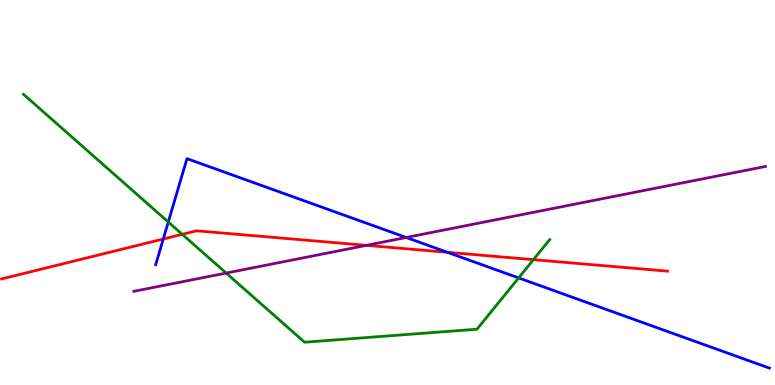[{'lines': ['blue', 'red'], 'intersections': [{'x': 2.11, 'y': 3.79}, {'x': 5.77, 'y': 3.45}]}, {'lines': ['green', 'red'], 'intersections': [{'x': 2.35, 'y': 3.91}, {'x': 6.88, 'y': 3.26}]}, {'lines': ['purple', 'red'], 'intersections': [{'x': 4.73, 'y': 3.63}]}, {'lines': ['blue', 'green'], 'intersections': [{'x': 2.17, 'y': 4.23}, {'x': 6.69, 'y': 2.78}]}, {'lines': ['blue', 'purple'], 'intersections': [{'x': 5.24, 'y': 3.83}]}, {'lines': ['green', 'purple'], 'intersections': [{'x': 2.92, 'y': 2.91}]}]